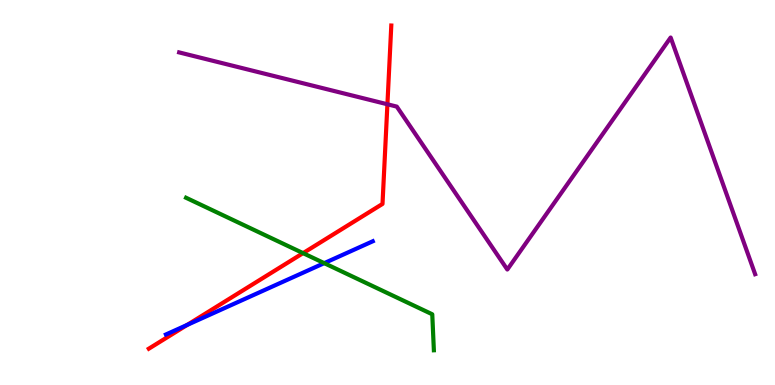[{'lines': ['blue', 'red'], 'intersections': [{'x': 2.42, 'y': 1.56}]}, {'lines': ['green', 'red'], 'intersections': [{'x': 3.91, 'y': 3.42}]}, {'lines': ['purple', 'red'], 'intersections': [{'x': 5.0, 'y': 7.29}]}, {'lines': ['blue', 'green'], 'intersections': [{'x': 4.18, 'y': 3.16}]}, {'lines': ['blue', 'purple'], 'intersections': []}, {'lines': ['green', 'purple'], 'intersections': []}]